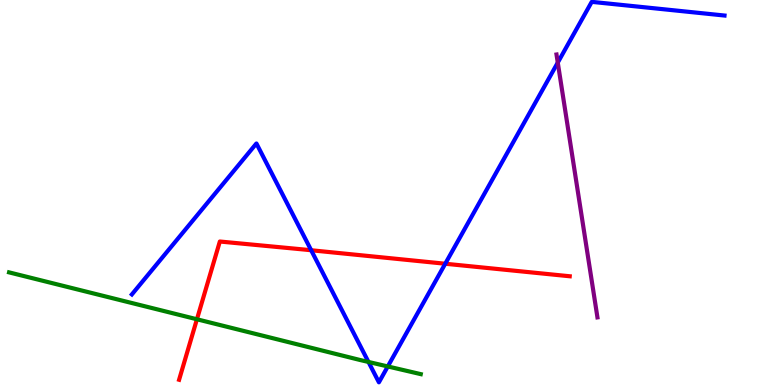[{'lines': ['blue', 'red'], 'intersections': [{'x': 4.02, 'y': 3.5}, {'x': 5.75, 'y': 3.15}]}, {'lines': ['green', 'red'], 'intersections': [{'x': 2.54, 'y': 1.71}]}, {'lines': ['purple', 'red'], 'intersections': []}, {'lines': ['blue', 'green'], 'intersections': [{'x': 4.75, 'y': 0.599}, {'x': 5.0, 'y': 0.482}]}, {'lines': ['blue', 'purple'], 'intersections': [{'x': 7.2, 'y': 8.37}]}, {'lines': ['green', 'purple'], 'intersections': []}]